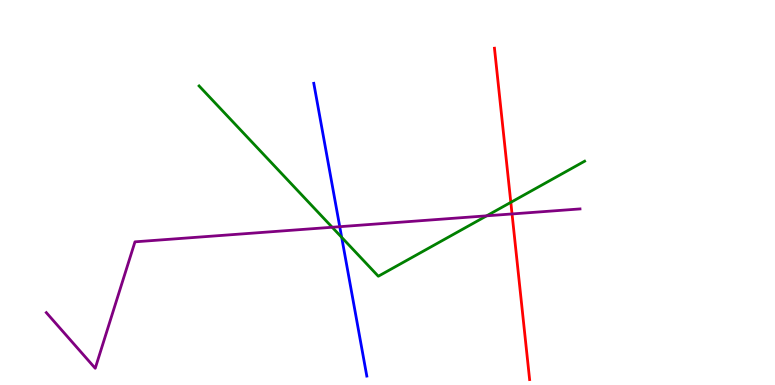[{'lines': ['blue', 'red'], 'intersections': []}, {'lines': ['green', 'red'], 'intersections': [{'x': 6.59, 'y': 4.74}]}, {'lines': ['purple', 'red'], 'intersections': [{'x': 6.61, 'y': 4.44}]}, {'lines': ['blue', 'green'], 'intersections': [{'x': 4.41, 'y': 3.84}]}, {'lines': ['blue', 'purple'], 'intersections': [{'x': 4.38, 'y': 4.11}]}, {'lines': ['green', 'purple'], 'intersections': [{'x': 4.29, 'y': 4.1}, {'x': 6.28, 'y': 4.39}]}]